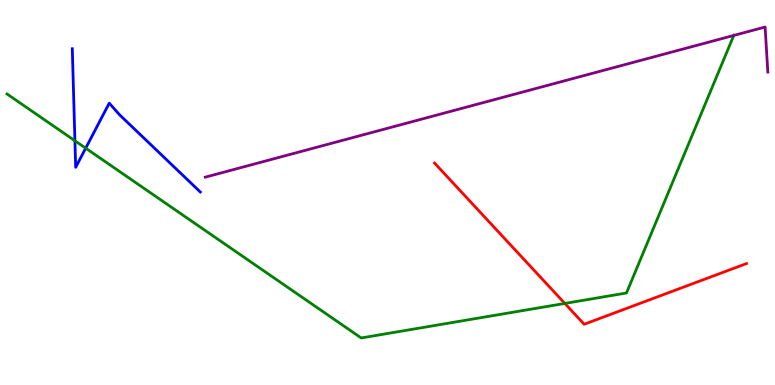[{'lines': ['blue', 'red'], 'intersections': []}, {'lines': ['green', 'red'], 'intersections': [{'x': 7.29, 'y': 2.12}]}, {'lines': ['purple', 'red'], 'intersections': []}, {'lines': ['blue', 'green'], 'intersections': [{'x': 0.967, 'y': 6.34}, {'x': 1.11, 'y': 6.15}]}, {'lines': ['blue', 'purple'], 'intersections': []}, {'lines': ['green', 'purple'], 'intersections': [{'x': 9.47, 'y': 9.08}]}]